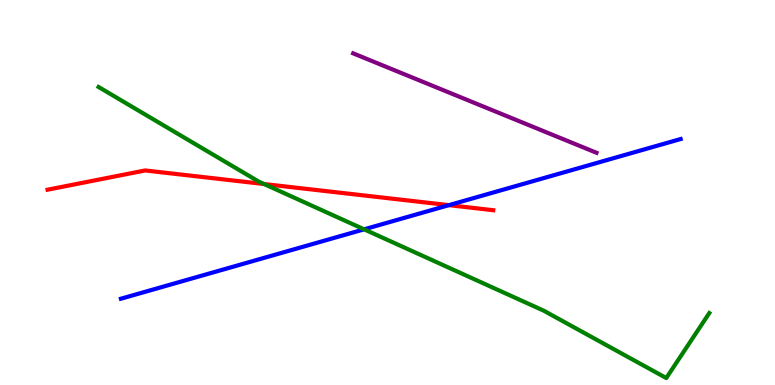[{'lines': ['blue', 'red'], 'intersections': [{'x': 5.79, 'y': 4.67}]}, {'lines': ['green', 'red'], 'intersections': [{'x': 3.41, 'y': 5.22}]}, {'lines': ['purple', 'red'], 'intersections': []}, {'lines': ['blue', 'green'], 'intersections': [{'x': 4.7, 'y': 4.04}]}, {'lines': ['blue', 'purple'], 'intersections': []}, {'lines': ['green', 'purple'], 'intersections': []}]